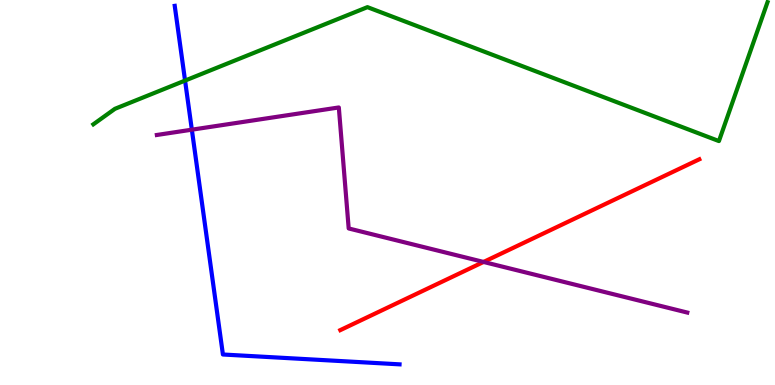[{'lines': ['blue', 'red'], 'intersections': []}, {'lines': ['green', 'red'], 'intersections': []}, {'lines': ['purple', 'red'], 'intersections': [{'x': 6.24, 'y': 3.2}]}, {'lines': ['blue', 'green'], 'intersections': [{'x': 2.39, 'y': 7.91}]}, {'lines': ['blue', 'purple'], 'intersections': [{'x': 2.48, 'y': 6.63}]}, {'lines': ['green', 'purple'], 'intersections': []}]